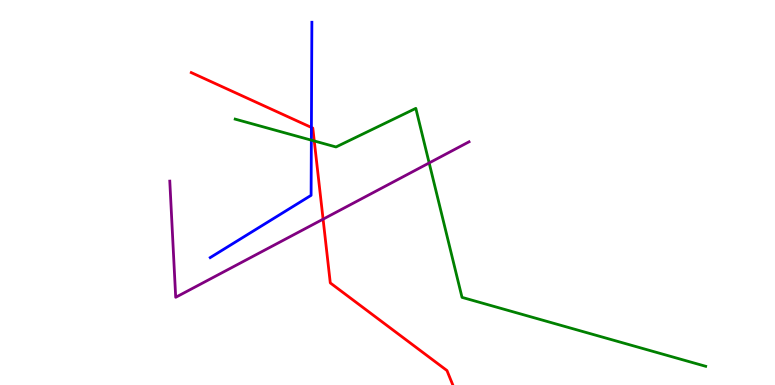[{'lines': ['blue', 'red'], 'intersections': [{'x': 4.02, 'y': 6.69}]}, {'lines': ['green', 'red'], 'intersections': [{'x': 4.05, 'y': 6.34}]}, {'lines': ['purple', 'red'], 'intersections': [{'x': 4.17, 'y': 4.31}]}, {'lines': ['blue', 'green'], 'intersections': [{'x': 4.02, 'y': 6.36}]}, {'lines': ['blue', 'purple'], 'intersections': []}, {'lines': ['green', 'purple'], 'intersections': [{'x': 5.54, 'y': 5.77}]}]